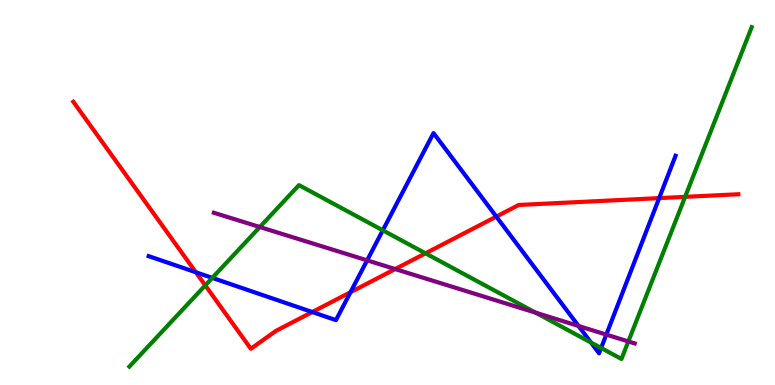[{'lines': ['blue', 'red'], 'intersections': [{'x': 2.53, 'y': 2.93}, {'x': 4.03, 'y': 1.9}, {'x': 4.52, 'y': 2.41}, {'x': 6.4, 'y': 4.37}, {'x': 8.51, 'y': 4.85}]}, {'lines': ['green', 'red'], 'intersections': [{'x': 2.65, 'y': 2.59}, {'x': 5.49, 'y': 3.42}, {'x': 8.84, 'y': 4.89}]}, {'lines': ['purple', 'red'], 'intersections': [{'x': 5.1, 'y': 3.01}]}, {'lines': ['blue', 'green'], 'intersections': [{'x': 2.74, 'y': 2.78}, {'x': 4.94, 'y': 4.02}, {'x': 7.63, 'y': 1.1}, {'x': 7.76, 'y': 0.961}]}, {'lines': ['blue', 'purple'], 'intersections': [{'x': 4.74, 'y': 3.24}, {'x': 7.47, 'y': 1.53}, {'x': 7.82, 'y': 1.31}]}, {'lines': ['green', 'purple'], 'intersections': [{'x': 3.35, 'y': 4.1}, {'x': 6.91, 'y': 1.88}, {'x': 8.11, 'y': 1.13}]}]